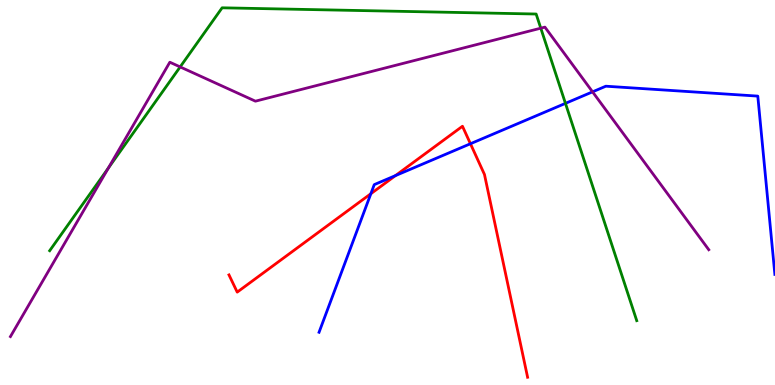[{'lines': ['blue', 'red'], 'intersections': [{'x': 4.79, 'y': 4.97}, {'x': 5.1, 'y': 5.44}, {'x': 6.07, 'y': 6.27}]}, {'lines': ['green', 'red'], 'intersections': []}, {'lines': ['purple', 'red'], 'intersections': []}, {'lines': ['blue', 'green'], 'intersections': [{'x': 7.3, 'y': 7.32}]}, {'lines': ['blue', 'purple'], 'intersections': [{'x': 7.65, 'y': 7.61}]}, {'lines': ['green', 'purple'], 'intersections': [{'x': 1.4, 'y': 5.63}, {'x': 2.32, 'y': 8.26}, {'x': 6.98, 'y': 9.27}]}]